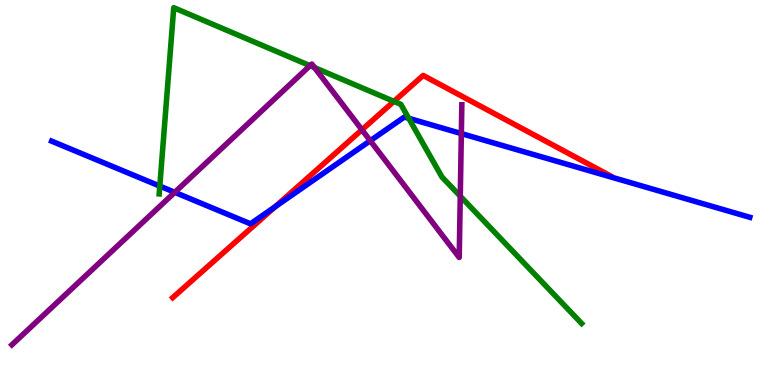[{'lines': ['blue', 'red'], 'intersections': [{'x': 3.55, 'y': 4.63}]}, {'lines': ['green', 'red'], 'intersections': [{'x': 5.08, 'y': 7.37}]}, {'lines': ['purple', 'red'], 'intersections': [{'x': 4.67, 'y': 6.63}]}, {'lines': ['blue', 'green'], 'intersections': [{'x': 2.06, 'y': 5.17}, {'x': 5.27, 'y': 6.93}]}, {'lines': ['blue', 'purple'], 'intersections': [{'x': 2.26, 'y': 5.0}, {'x': 4.78, 'y': 6.34}, {'x': 5.95, 'y': 6.53}]}, {'lines': ['green', 'purple'], 'intersections': [{'x': 4.0, 'y': 8.29}, {'x': 4.06, 'y': 8.24}, {'x': 5.94, 'y': 4.9}]}]